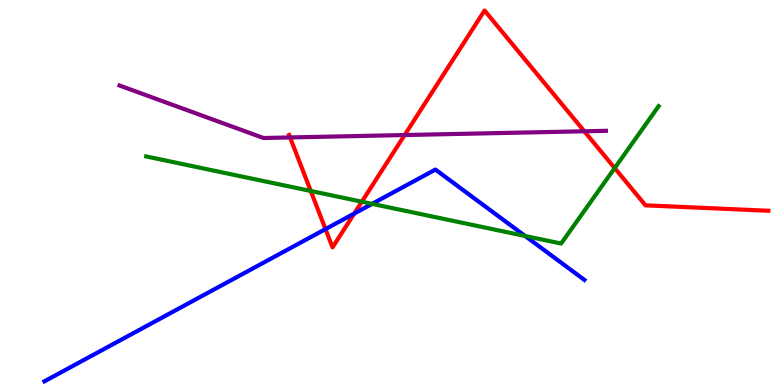[{'lines': ['blue', 'red'], 'intersections': [{'x': 4.2, 'y': 4.05}, {'x': 4.57, 'y': 4.45}]}, {'lines': ['green', 'red'], 'intersections': [{'x': 4.01, 'y': 5.04}, {'x': 4.67, 'y': 4.76}, {'x': 7.93, 'y': 5.63}]}, {'lines': ['purple', 'red'], 'intersections': [{'x': 3.74, 'y': 6.43}, {'x': 5.22, 'y': 6.49}, {'x': 7.54, 'y': 6.59}]}, {'lines': ['blue', 'green'], 'intersections': [{'x': 4.8, 'y': 4.7}, {'x': 6.78, 'y': 3.87}]}, {'lines': ['blue', 'purple'], 'intersections': []}, {'lines': ['green', 'purple'], 'intersections': []}]